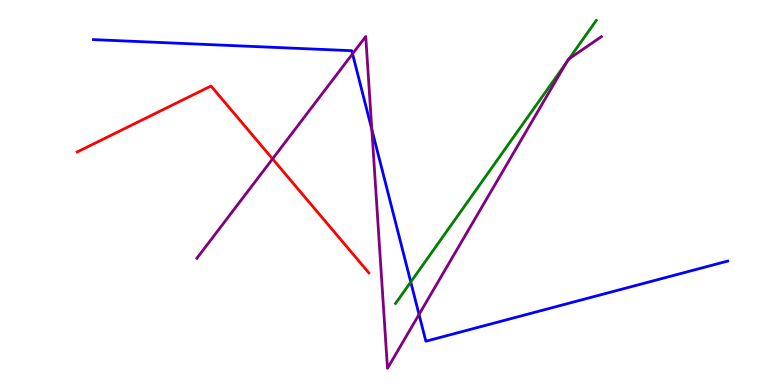[{'lines': ['blue', 'red'], 'intersections': []}, {'lines': ['green', 'red'], 'intersections': []}, {'lines': ['purple', 'red'], 'intersections': [{'x': 3.52, 'y': 5.87}]}, {'lines': ['blue', 'green'], 'intersections': [{'x': 5.3, 'y': 2.67}]}, {'lines': ['blue', 'purple'], 'intersections': [{'x': 4.55, 'y': 8.6}, {'x': 4.8, 'y': 6.64}, {'x': 5.41, 'y': 1.83}]}, {'lines': ['green', 'purple'], 'intersections': [{'x': 7.31, 'y': 8.38}, {'x': 7.34, 'y': 8.47}]}]